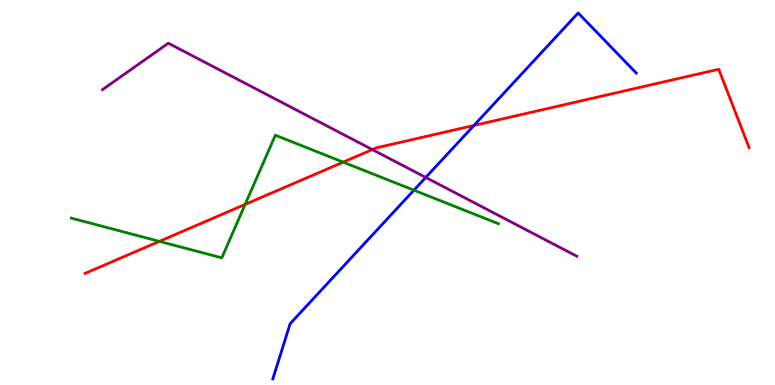[{'lines': ['blue', 'red'], 'intersections': [{'x': 6.12, 'y': 6.74}]}, {'lines': ['green', 'red'], 'intersections': [{'x': 2.06, 'y': 3.73}, {'x': 3.16, 'y': 4.69}, {'x': 4.43, 'y': 5.79}]}, {'lines': ['purple', 'red'], 'intersections': [{'x': 4.8, 'y': 6.11}]}, {'lines': ['blue', 'green'], 'intersections': [{'x': 5.34, 'y': 5.06}]}, {'lines': ['blue', 'purple'], 'intersections': [{'x': 5.49, 'y': 5.39}]}, {'lines': ['green', 'purple'], 'intersections': []}]